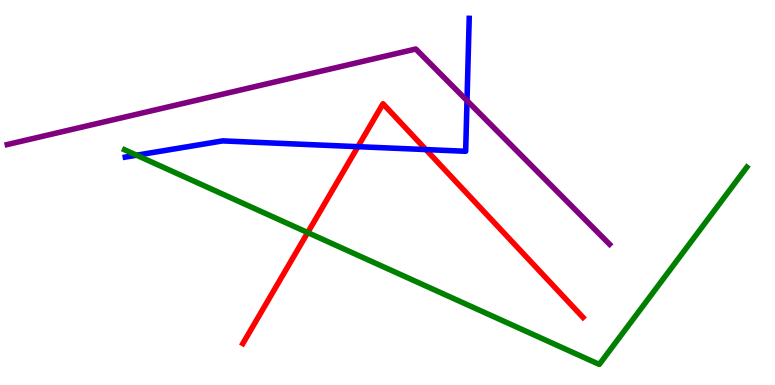[{'lines': ['blue', 'red'], 'intersections': [{'x': 4.62, 'y': 6.19}, {'x': 5.5, 'y': 6.11}]}, {'lines': ['green', 'red'], 'intersections': [{'x': 3.97, 'y': 3.96}]}, {'lines': ['purple', 'red'], 'intersections': []}, {'lines': ['blue', 'green'], 'intersections': [{'x': 1.76, 'y': 5.97}]}, {'lines': ['blue', 'purple'], 'intersections': [{'x': 6.03, 'y': 7.39}]}, {'lines': ['green', 'purple'], 'intersections': []}]